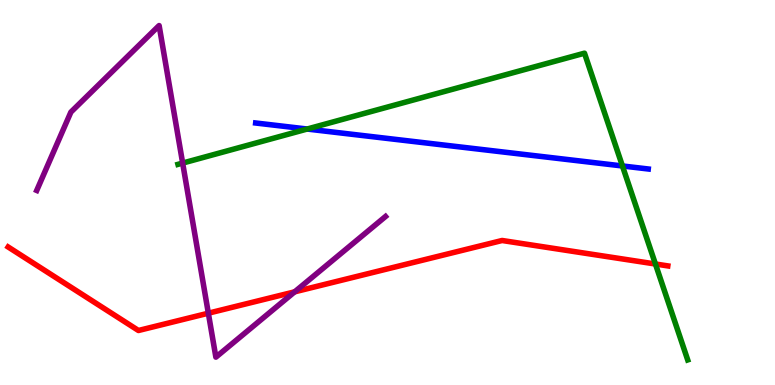[{'lines': ['blue', 'red'], 'intersections': []}, {'lines': ['green', 'red'], 'intersections': [{'x': 8.46, 'y': 3.14}]}, {'lines': ['purple', 'red'], 'intersections': [{'x': 2.69, 'y': 1.87}, {'x': 3.8, 'y': 2.42}]}, {'lines': ['blue', 'green'], 'intersections': [{'x': 3.96, 'y': 6.65}, {'x': 8.03, 'y': 5.69}]}, {'lines': ['blue', 'purple'], 'intersections': []}, {'lines': ['green', 'purple'], 'intersections': [{'x': 2.36, 'y': 5.76}]}]